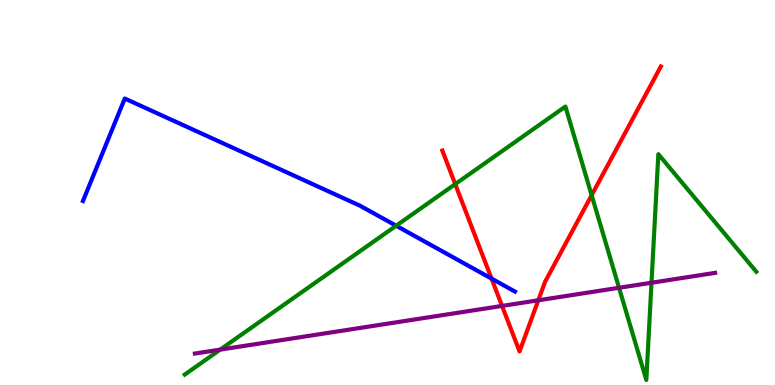[{'lines': ['blue', 'red'], 'intersections': [{'x': 6.34, 'y': 2.76}]}, {'lines': ['green', 'red'], 'intersections': [{'x': 5.87, 'y': 5.22}, {'x': 7.63, 'y': 4.93}]}, {'lines': ['purple', 'red'], 'intersections': [{'x': 6.48, 'y': 2.05}, {'x': 6.95, 'y': 2.2}]}, {'lines': ['blue', 'green'], 'intersections': [{'x': 5.11, 'y': 4.14}]}, {'lines': ['blue', 'purple'], 'intersections': []}, {'lines': ['green', 'purple'], 'intersections': [{'x': 2.84, 'y': 0.919}, {'x': 7.99, 'y': 2.53}, {'x': 8.41, 'y': 2.66}]}]